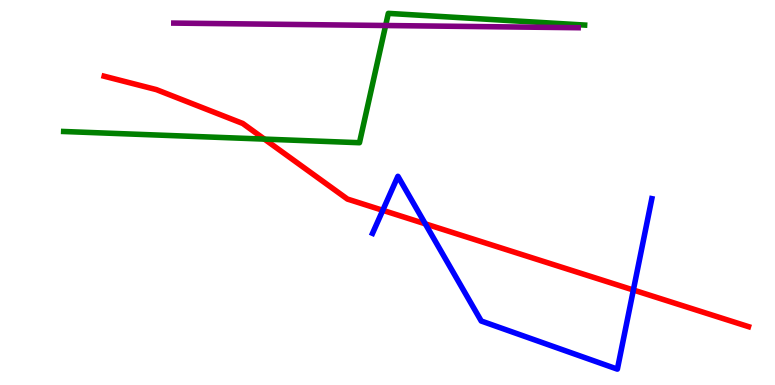[{'lines': ['blue', 'red'], 'intersections': [{'x': 4.94, 'y': 4.54}, {'x': 5.49, 'y': 4.19}, {'x': 8.17, 'y': 2.47}]}, {'lines': ['green', 'red'], 'intersections': [{'x': 3.41, 'y': 6.39}]}, {'lines': ['purple', 'red'], 'intersections': []}, {'lines': ['blue', 'green'], 'intersections': []}, {'lines': ['blue', 'purple'], 'intersections': []}, {'lines': ['green', 'purple'], 'intersections': [{'x': 4.98, 'y': 9.34}]}]